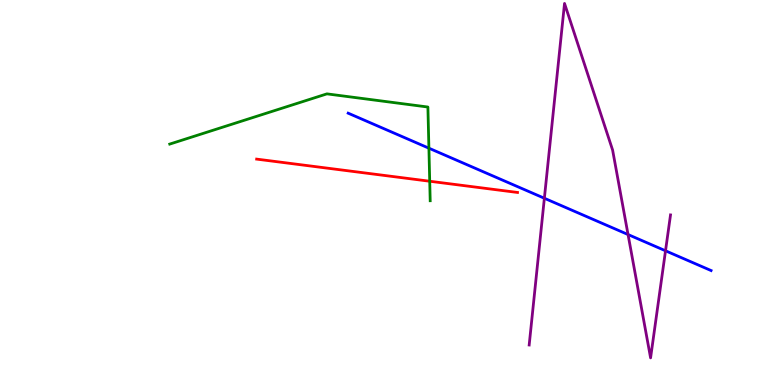[{'lines': ['blue', 'red'], 'intersections': []}, {'lines': ['green', 'red'], 'intersections': [{'x': 5.54, 'y': 5.29}]}, {'lines': ['purple', 'red'], 'intersections': []}, {'lines': ['blue', 'green'], 'intersections': [{'x': 5.53, 'y': 6.15}]}, {'lines': ['blue', 'purple'], 'intersections': [{'x': 7.02, 'y': 4.85}, {'x': 8.1, 'y': 3.91}, {'x': 8.59, 'y': 3.49}]}, {'lines': ['green', 'purple'], 'intersections': []}]